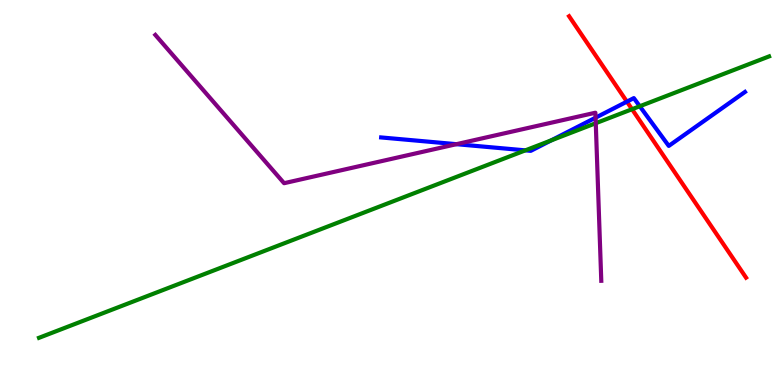[{'lines': ['blue', 'red'], 'intersections': [{'x': 8.09, 'y': 7.36}]}, {'lines': ['green', 'red'], 'intersections': [{'x': 8.16, 'y': 7.16}]}, {'lines': ['purple', 'red'], 'intersections': []}, {'lines': ['blue', 'green'], 'intersections': [{'x': 6.78, 'y': 6.09}, {'x': 7.11, 'y': 6.35}, {'x': 8.26, 'y': 7.24}]}, {'lines': ['blue', 'purple'], 'intersections': [{'x': 5.89, 'y': 6.26}, {'x': 7.68, 'y': 6.94}]}, {'lines': ['green', 'purple'], 'intersections': [{'x': 7.69, 'y': 6.8}]}]